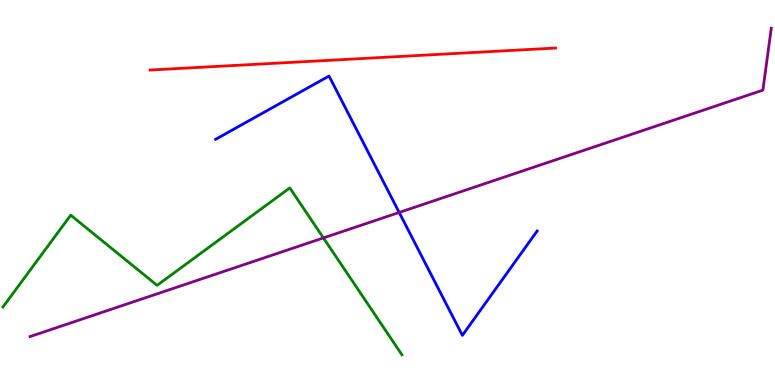[{'lines': ['blue', 'red'], 'intersections': []}, {'lines': ['green', 'red'], 'intersections': []}, {'lines': ['purple', 'red'], 'intersections': []}, {'lines': ['blue', 'green'], 'intersections': []}, {'lines': ['blue', 'purple'], 'intersections': [{'x': 5.15, 'y': 4.48}]}, {'lines': ['green', 'purple'], 'intersections': [{'x': 4.17, 'y': 3.82}]}]